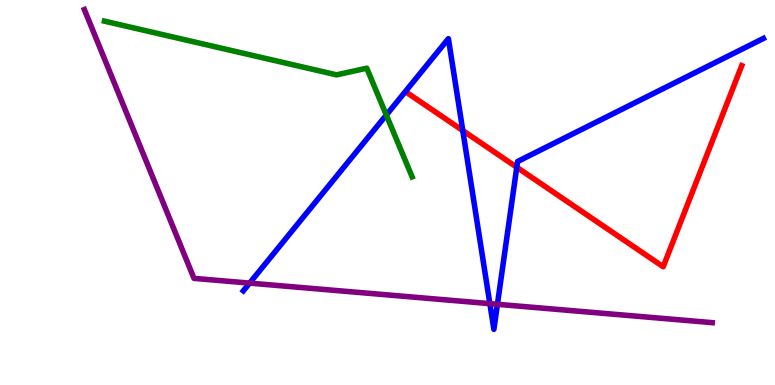[{'lines': ['blue', 'red'], 'intersections': [{'x': 5.97, 'y': 6.61}, {'x': 6.67, 'y': 5.66}]}, {'lines': ['green', 'red'], 'intersections': []}, {'lines': ['purple', 'red'], 'intersections': []}, {'lines': ['blue', 'green'], 'intersections': [{'x': 4.98, 'y': 7.01}]}, {'lines': ['blue', 'purple'], 'intersections': [{'x': 3.22, 'y': 2.65}, {'x': 6.32, 'y': 2.11}, {'x': 6.42, 'y': 2.1}]}, {'lines': ['green', 'purple'], 'intersections': []}]